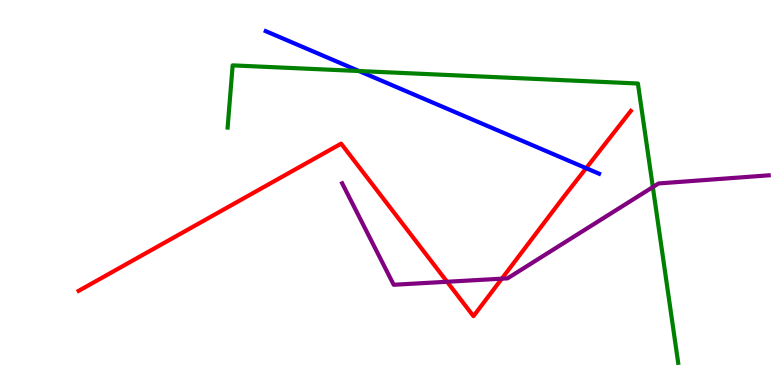[{'lines': ['blue', 'red'], 'intersections': [{'x': 7.56, 'y': 5.63}]}, {'lines': ['green', 'red'], 'intersections': []}, {'lines': ['purple', 'red'], 'intersections': [{'x': 5.77, 'y': 2.68}, {'x': 6.48, 'y': 2.76}]}, {'lines': ['blue', 'green'], 'intersections': [{'x': 4.63, 'y': 8.16}]}, {'lines': ['blue', 'purple'], 'intersections': []}, {'lines': ['green', 'purple'], 'intersections': [{'x': 8.42, 'y': 5.14}]}]